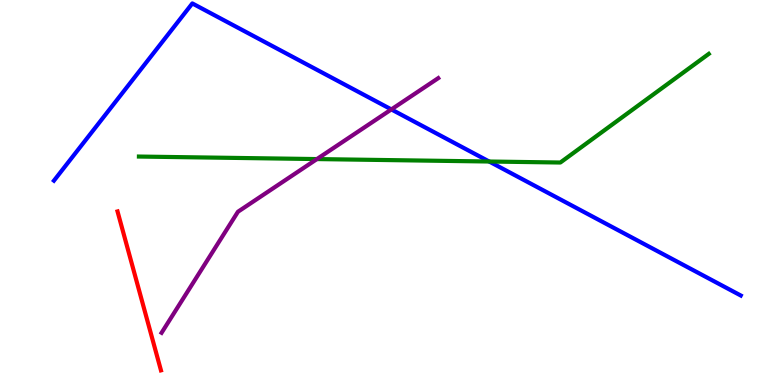[{'lines': ['blue', 'red'], 'intersections': []}, {'lines': ['green', 'red'], 'intersections': []}, {'lines': ['purple', 'red'], 'intersections': []}, {'lines': ['blue', 'green'], 'intersections': [{'x': 6.31, 'y': 5.8}]}, {'lines': ['blue', 'purple'], 'intersections': [{'x': 5.05, 'y': 7.16}]}, {'lines': ['green', 'purple'], 'intersections': [{'x': 4.09, 'y': 5.87}]}]